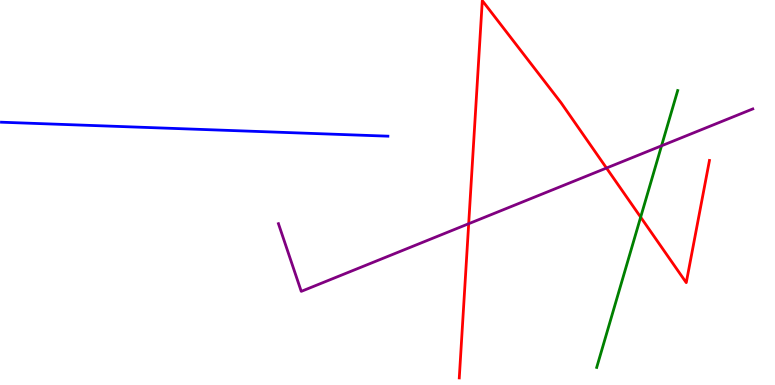[{'lines': ['blue', 'red'], 'intersections': []}, {'lines': ['green', 'red'], 'intersections': [{'x': 8.27, 'y': 4.36}]}, {'lines': ['purple', 'red'], 'intersections': [{'x': 6.05, 'y': 4.19}, {'x': 7.83, 'y': 5.64}]}, {'lines': ['blue', 'green'], 'intersections': []}, {'lines': ['blue', 'purple'], 'intersections': []}, {'lines': ['green', 'purple'], 'intersections': [{'x': 8.54, 'y': 6.21}]}]